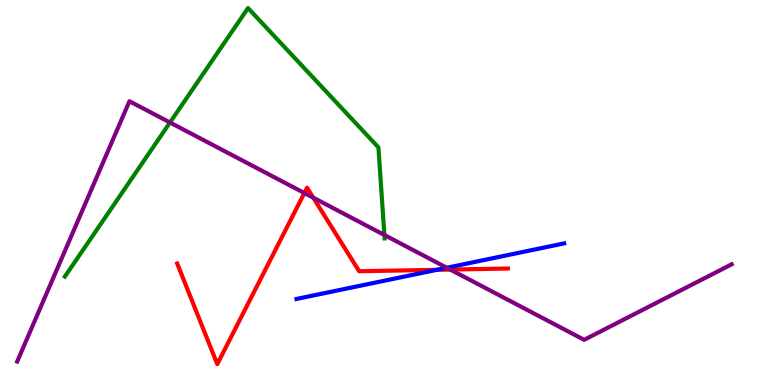[{'lines': ['blue', 'red'], 'intersections': [{'x': 5.64, 'y': 2.99}]}, {'lines': ['green', 'red'], 'intersections': []}, {'lines': ['purple', 'red'], 'intersections': [{'x': 3.93, 'y': 4.99}, {'x': 4.04, 'y': 4.87}, {'x': 5.81, 'y': 3.0}]}, {'lines': ['blue', 'green'], 'intersections': []}, {'lines': ['blue', 'purple'], 'intersections': [{'x': 5.77, 'y': 3.05}]}, {'lines': ['green', 'purple'], 'intersections': [{'x': 2.19, 'y': 6.82}, {'x': 4.96, 'y': 3.9}]}]